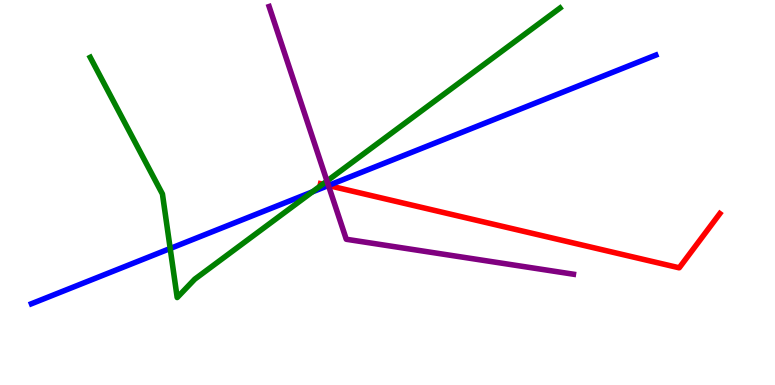[{'lines': ['blue', 'red'], 'intersections': [{'x': 4.24, 'y': 5.18}]}, {'lines': ['green', 'red'], 'intersections': [{'x': 4.16, 'y': 5.22}]}, {'lines': ['purple', 'red'], 'intersections': [{'x': 4.24, 'y': 5.18}]}, {'lines': ['blue', 'green'], 'intersections': [{'x': 2.2, 'y': 3.55}, {'x': 4.03, 'y': 5.02}]}, {'lines': ['blue', 'purple'], 'intersections': [{'x': 4.24, 'y': 5.18}]}, {'lines': ['green', 'purple'], 'intersections': [{'x': 4.22, 'y': 5.3}]}]